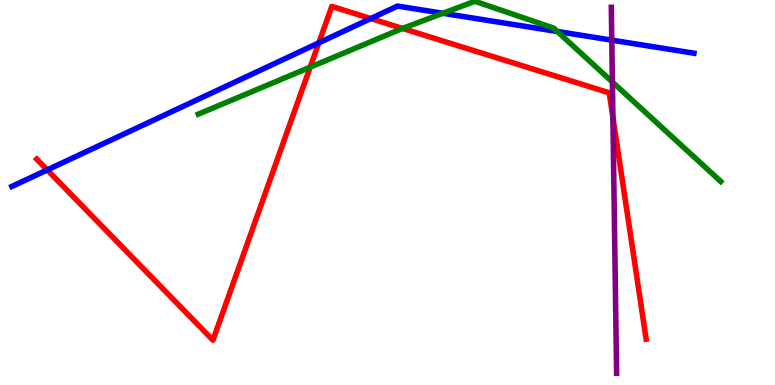[{'lines': ['blue', 'red'], 'intersections': [{'x': 0.61, 'y': 5.59}, {'x': 4.11, 'y': 8.89}, {'x': 4.78, 'y': 9.52}]}, {'lines': ['green', 'red'], 'intersections': [{'x': 4.0, 'y': 8.26}, {'x': 5.19, 'y': 9.26}]}, {'lines': ['purple', 'red'], 'intersections': [{'x': 7.91, 'y': 6.95}]}, {'lines': ['blue', 'green'], 'intersections': [{'x': 5.71, 'y': 9.66}, {'x': 7.19, 'y': 9.18}]}, {'lines': ['blue', 'purple'], 'intersections': [{'x': 7.89, 'y': 8.96}]}, {'lines': ['green', 'purple'], 'intersections': [{'x': 7.9, 'y': 7.87}]}]